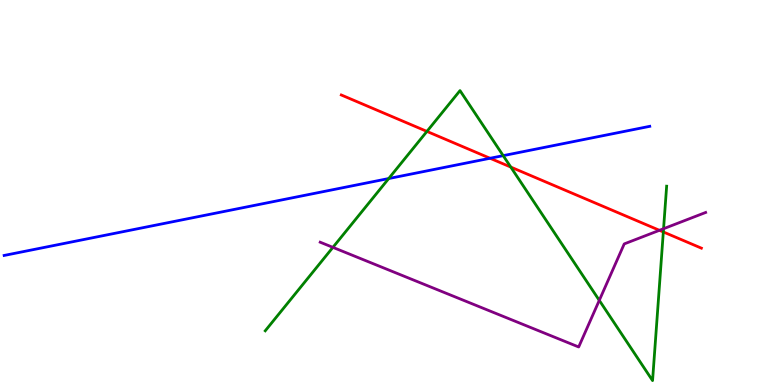[{'lines': ['blue', 'red'], 'intersections': [{'x': 6.32, 'y': 5.89}]}, {'lines': ['green', 'red'], 'intersections': [{'x': 5.51, 'y': 6.59}, {'x': 6.59, 'y': 5.66}, {'x': 8.56, 'y': 3.98}]}, {'lines': ['purple', 'red'], 'intersections': [{'x': 8.51, 'y': 4.02}]}, {'lines': ['blue', 'green'], 'intersections': [{'x': 5.02, 'y': 5.36}, {'x': 6.49, 'y': 5.96}]}, {'lines': ['blue', 'purple'], 'intersections': []}, {'lines': ['green', 'purple'], 'intersections': [{'x': 4.3, 'y': 3.58}, {'x': 7.73, 'y': 2.2}, {'x': 8.56, 'y': 4.06}]}]